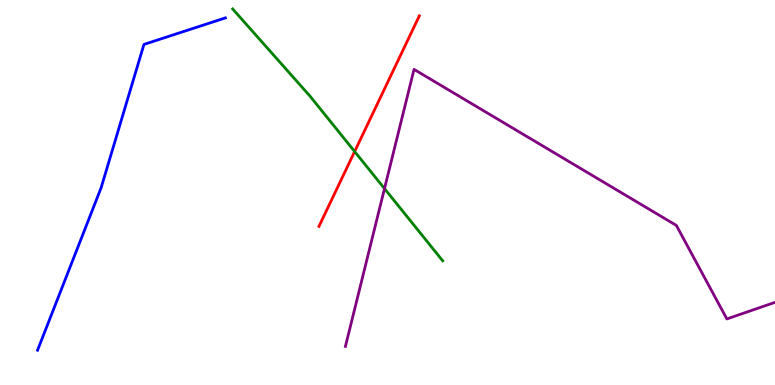[{'lines': ['blue', 'red'], 'intersections': []}, {'lines': ['green', 'red'], 'intersections': [{'x': 4.58, 'y': 6.06}]}, {'lines': ['purple', 'red'], 'intersections': []}, {'lines': ['blue', 'green'], 'intersections': []}, {'lines': ['blue', 'purple'], 'intersections': []}, {'lines': ['green', 'purple'], 'intersections': [{'x': 4.96, 'y': 5.1}]}]